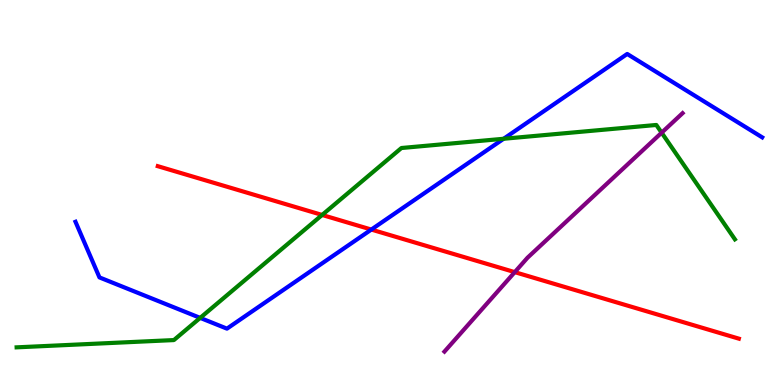[{'lines': ['blue', 'red'], 'intersections': [{'x': 4.79, 'y': 4.04}]}, {'lines': ['green', 'red'], 'intersections': [{'x': 4.16, 'y': 4.42}]}, {'lines': ['purple', 'red'], 'intersections': [{'x': 6.64, 'y': 2.93}]}, {'lines': ['blue', 'green'], 'intersections': [{'x': 2.58, 'y': 1.74}, {'x': 6.5, 'y': 6.4}]}, {'lines': ['blue', 'purple'], 'intersections': []}, {'lines': ['green', 'purple'], 'intersections': [{'x': 8.54, 'y': 6.55}]}]